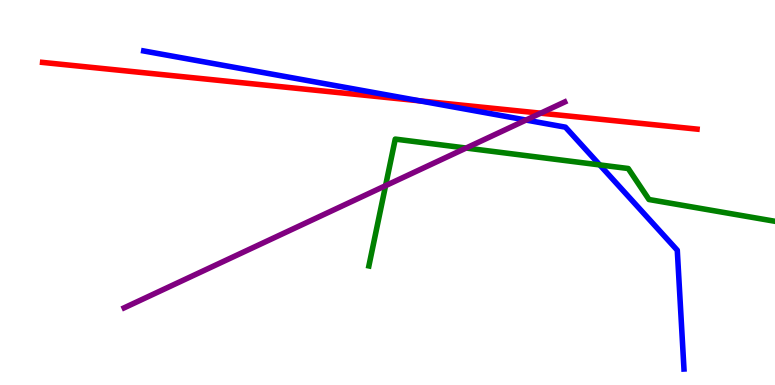[{'lines': ['blue', 'red'], 'intersections': [{'x': 5.42, 'y': 7.38}]}, {'lines': ['green', 'red'], 'intersections': []}, {'lines': ['purple', 'red'], 'intersections': [{'x': 6.98, 'y': 7.06}]}, {'lines': ['blue', 'green'], 'intersections': [{'x': 7.74, 'y': 5.72}]}, {'lines': ['blue', 'purple'], 'intersections': [{'x': 6.79, 'y': 6.88}]}, {'lines': ['green', 'purple'], 'intersections': [{'x': 4.98, 'y': 5.18}, {'x': 6.01, 'y': 6.15}]}]